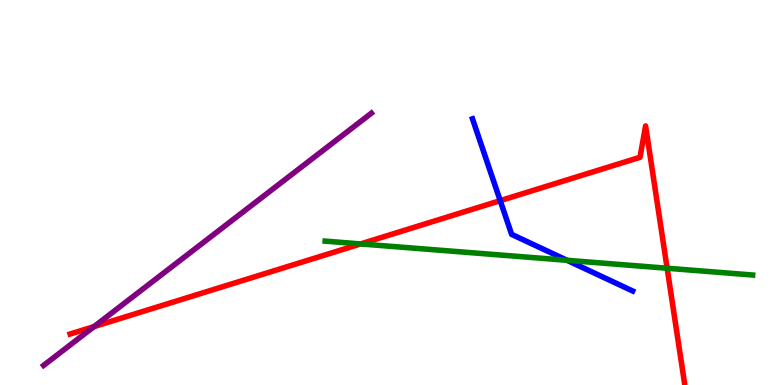[{'lines': ['blue', 'red'], 'intersections': [{'x': 6.45, 'y': 4.79}]}, {'lines': ['green', 'red'], 'intersections': [{'x': 4.65, 'y': 3.66}, {'x': 8.61, 'y': 3.03}]}, {'lines': ['purple', 'red'], 'intersections': [{'x': 1.21, 'y': 1.52}]}, {'lines': ['blue', 'green'], 'intersections': [{'x': 7.32, 'y': 3.24}]}, {'lines': ['blue', 'purple'], 'intersections': []}, {'lines': ['green', 'purple'], 'intersections': []}]